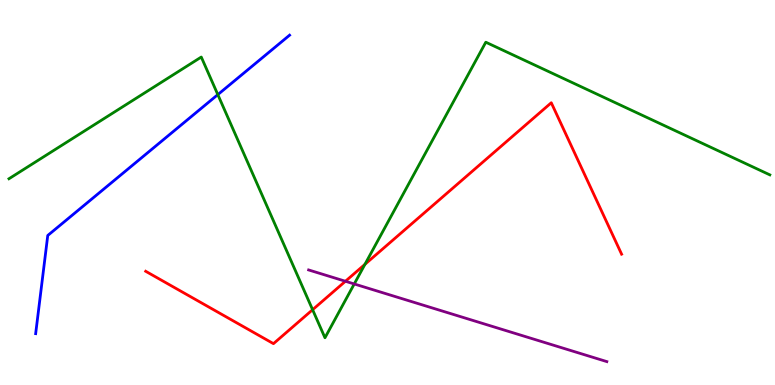[{'lines': ['blue', 'red'], 'intersections': []}, {'lines': ['green', 'red'], 'intersections': [{'x': 4.03, 'y': 1.96}, {'x': 4.71, 'y': 3.13}]}, {'lines': ['purple', 'red'], 'intersections': [{'x': 4.46, 'y': 2.69}]}, {'lines': ['blue', 'green'], 'intersections': [{'x': 2.81, 'y': 7.54}]}, {'lines': ['blue', 'purple'], 'intersections': []}, {'lines': ['green', 'purple'], 'intersections': [{'x': 4.57, 'y': 2.62}]}]